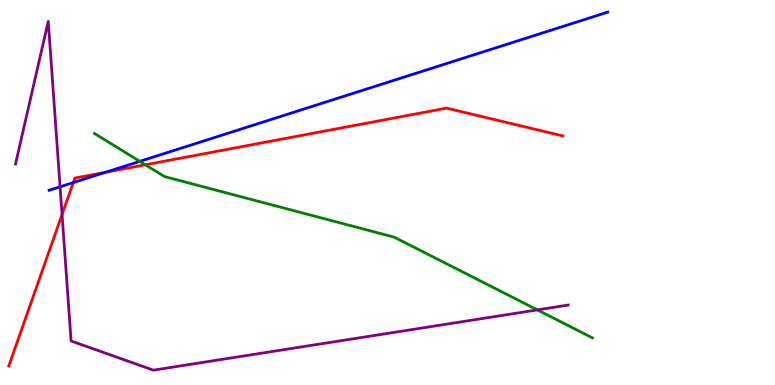[{'lines': ['blue', 'red'], 'intersections': [{'x': 0.946, 'y': 5.26}, {'x': 1.36, 'y': 5.53}]}, {'lines': ['green', 'red'], 'intersections': [{'x': 1.88, 'y': 5.72}]}, {'lines': ['purple', 'red'], 'intersections': [{'x': 0.801, 'y': 4.43}]}, {'lines': ['blue', 'green'], 'intersections': [{'x': 1.8, 'y': 5.81}]}, {'lines': ['blue', 'purple'], 'intersections': [{'x': 0.775, 'y': 5.15}]}, {'lines': ['green', 'purple'], 'intersections': [{'x': 6.93, 'y': 1.95}]}]